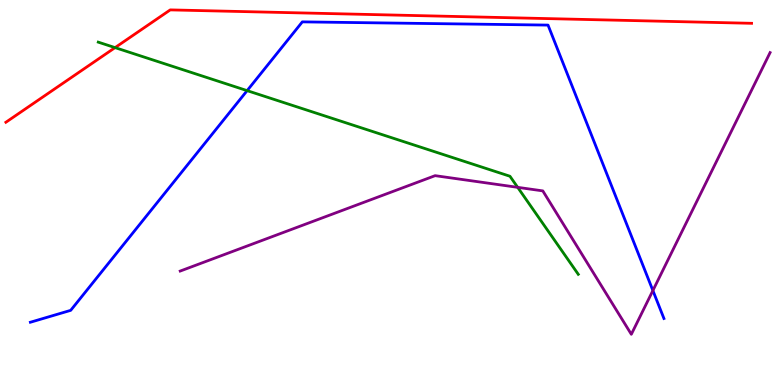[{'lines': ['blue', 'red'], 'intersections': []}, {'lines': ['green', 'red'], 'intersections': [{'x': 1.48, 'y': 8.76}]}, {'lines': ['purple', 'red'], 'intersections': []}, {'lines': ['blue', 'green'], 'intersections': [{'x': 3.19, 'y': 7.65}]}, {'lines': ['blue', 'purple'], 'intersections': [{'x': 8.42, 'y': 2.45}]}, {'lines': ['green', 'purple'], 'intersections': [{'x': 6.68, 'y': 5.13}]}]